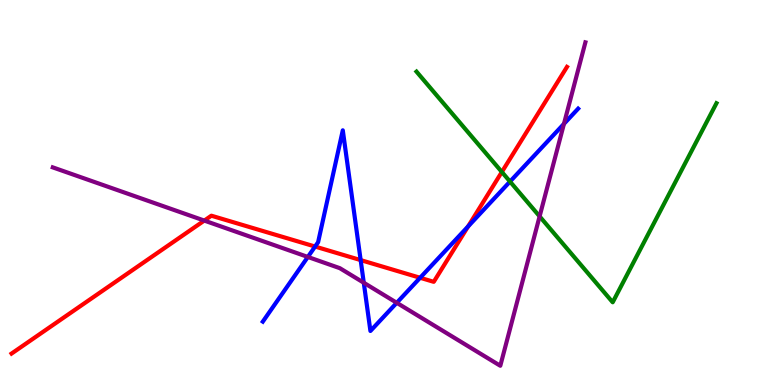[{'lines': ['blue', 'red'], 'intersections': [{'x': 4.07, 'y': 3.6}, {'x': 4.65, 'y': 3.24}, {'x': 5.42, 'y': 2.79}, {'x': 6.04, 'y': 4.12}]}, {'lines': ['green', 'red'], 'intersections': [{'x': 6.48, 'y': 5.53}]}, {'lines': ['purple', 'red'], 'intersections': [{'x': 2.64, 'y': 4.27}]}, {'lines': ['blue', 'green'], 'intersections': [{'x': 6.58, 'y': 5.28}]}, {'lines': ['blue', 'purple'], 'intersections': [{'x': 3.97, 'y': 3.33}, {'x': 4.69, 'y': 2.66}, {'x': 5.12, 'y': 2.14}, {'x': 7.28, 'y': 6.78}]}, {'lines': ['green', 'purple'], 'intersections': [{'x': 6.96, 'y': 4.38}]}]